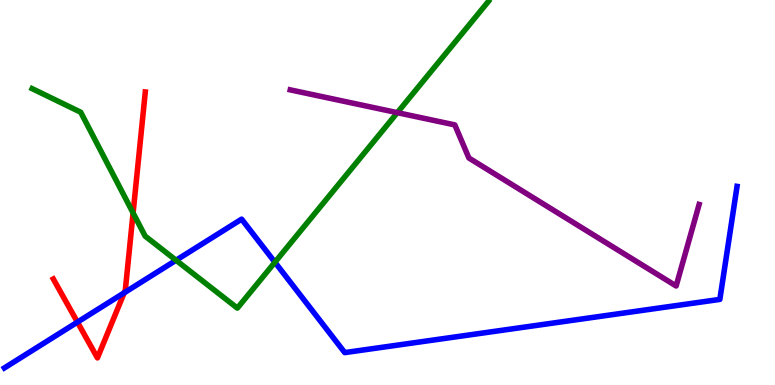[{'lines': ['blue', 'red'], 'intersections': [{'x': 0.999, 'y': 1.63}, {'x': 1.6, 'y': 2.4}]}, {'lines': ['green', 'red'], 'intersections': [{'x': 1.72, 'y': 4.47}]}, {'lines': ['purple', 'red'], 'intersections': []}, {'lines': ['blue', 'green'], 'intersections': [{'x': 2.27, 'y': 3.24}, {'x': 3.55, 'y': 3.19}]}, {'lines': ['blue', 'purple'], 'intersections': []}, {'lines': ['green', 'purple'], 'intersections': [{'x': 5.13, 'y': 7.07}]}]